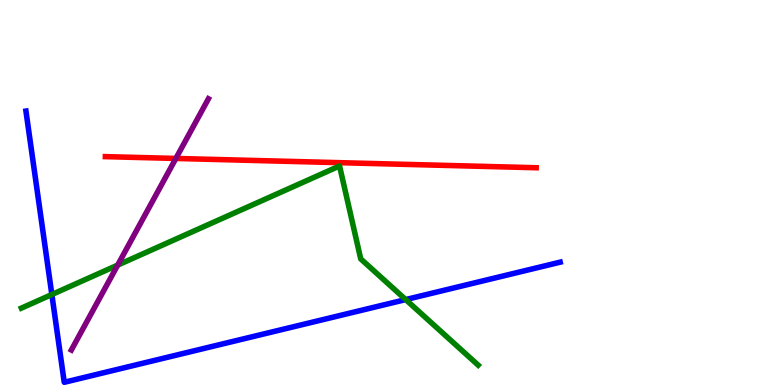[{'lines': ['blue', 'red'], 'intersections': []}, {'lines': ['green', 'red'], 'intersections': []}, {'lines': ['purple', 'red'], 'intersections': [{'x': 2.27, 'y': 5.88}]}, {'lines': ['blue', 'green'], 'intersections': [{'x': 0.669, 'y': 2.35}, {'x': 5.23, 'y': 2.22}]}, {'lines': ['blue', 'purple'], 'intersections': []}, {'lines': ['green', 'purple'], 'intersections': [{'x': 1.52, 'y': 3.11}]}]